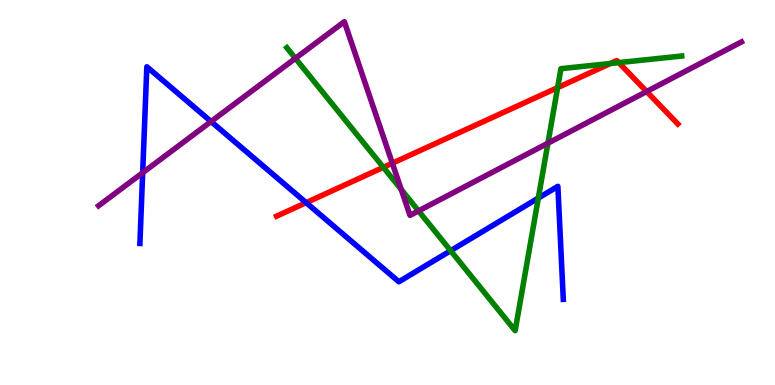[{'lines': ['blue', 'red'], 'intersections': [{'x': 3.95, 'y': 4.74}]}, {'lines': ['green', 'red'], 'intersections': [{'x': 4.95, 'y': 5.65}, {'x': 7.2, 'y': 7.72}, {'x': 7.88, 'y': 8.35}, {'x': 7.98, 'y': 8.37}]}, {'lines': ['purple', 'red'], 'intersections': [{'x': 5.06, 'y': 5.76}, {'x': 8.34, 'y': 7.62}]}, {'lines': ['blue', 'green'], 'intersections': [{'x': 5.81, 'y': 3.49}, {'x': 6.95, 'y': 4.86}]}, {'lines': ['blue', 'purple'], 'intersections': [{'x': 1.84, 'y': 5.51}, {'x': 2.72, 'y': 6.84}]}, {'lines': ['green', 'purple'], 'intersections': [{'x': 3.81, 'y': 8.48}, {'x': 5.18, 'y': 5.08}, {'x': 5.4, 'y': 4.52}, {'x': 7.07, 'y': 6.28}]}]